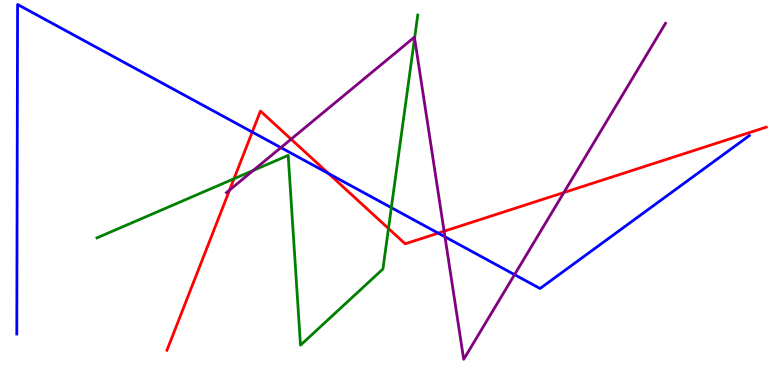[{'lines': ['blue', 'red'], 'intersections': [{'x': 3.25, 'y': 6.57}, {'x': 4.24, 'y': 5.49}, {'x': 5.65, 'y': 3.94}]}, {'lines': ['green', 'red'], 'intersections': [{'x': 3.02, 'y': 5.36}, {'x': 5.01, 'y': 4.07}]}, {'lines': ['purple', 'red'], 'intersections': [{'x': 2.96, 'y': 5.06}, {'x': 3.76, 'y': 6.39}, {'x': 5.73, 'y': 3.99}, {'x': 7.28, 'y': 5.0}]}, {'lines': ['blue', 'green'], 'intersections': [{'x': 5.05, 'y': 4.61}]}, {'lines': ['blue', 'purple'], 'intersections': [{'x': 3.62, 'y': 6.17}, {'x': 5.74, 'y': 3.85}, {'x': 6.64, 'y': 2.87}]}, {'lines': ['green', 'purple'], 'intersections': [{'x': 3.27, 'y': 5.57}, {'x': 5.35, 'y': 9.01}]}]